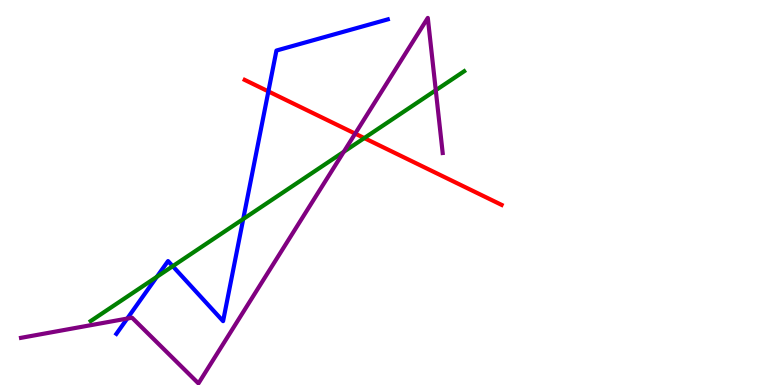[{'lines': ['blue', 'red'], 'intersections': [{'x': 3.46, 'y': 7.63}]}, {'lines': ['green', 'red'], 'intersections': [{'x': 4.7, 'y': 6.41}]}, {'lines': ['purple', 'red'], 'intersections': [{'x': 4.58, 'y': 6.53}]}, {'lines': ['blue', 'green'], 'intersections': [{'x': 2.02, 'y': 2.81}, {'x': 2.23, 'y': 3.09}, {'x': 3.14, 'y': 4.31}]}, {'lines': ['blue', 'purple'], 'intersections': [{'x': 1.64, 'y': 1.73}]}, {'lines': ['green', 'purple'], 'intersections': [{'x': 4.44, 'y': 6.06}, {'x': 5.62, 'y': 7.66}]}]